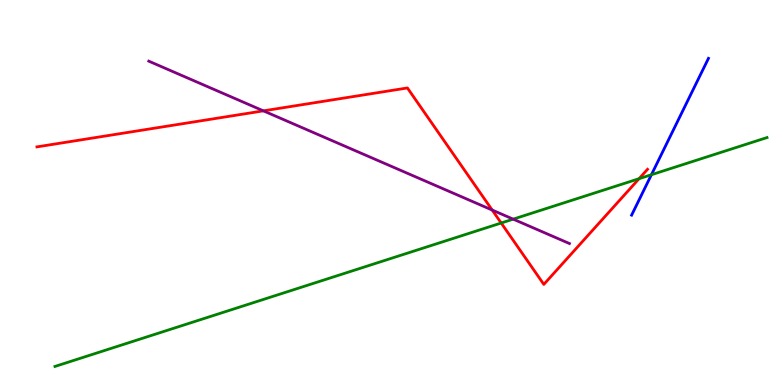[{'lines': ['blue', 'red'], 'intersections': []}, {'lines': ['green', 'red'], 'intersections': [{'x': 6.47, 'y': 4.21}, {'x': 8.25, 'y': 5.36}]}, {'lines': ['purple', 'red'], 'intersections': [{'x': 3.4, 'y': 7.12}, {'x': 6.35, 'y': 4.54}]}, {'lines': ['blue', 'green'], 'intersections': [{'x': 8.41, 'y': 5.46}]}, {'lines': ['blue', 'purple'], 'intersections': []}, {'lines': ['green', 'purple'], 'intersections': [{'x': 6.62, 'y': 4.31}]}]